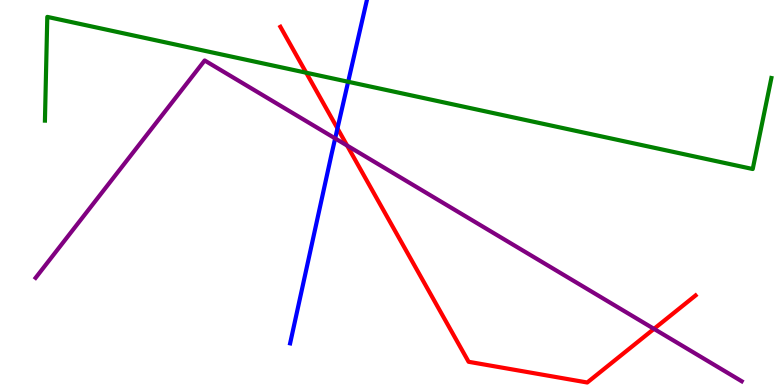[{'lines': ['blue', 'red'], 'intersections': [{'x': 4.35, 'y': 6.67}]}, {'lines': ['green', 'red'], 'intersections': [{'x': 3.95, 'y': 8.11}]}, {'lines': ['purple', 'red'], 'intersections': [{'x': 4.48, 'y': 6.22}, {'x': 8.44, 'y': 1.46}]}, {'lines': ['blue', 'green'], 'intersections': [{'x': 4.49, 'y': 7.88}]}, {'lines': ['blue', 'purple'], 'intersections': [{'x': 4.32, 'y': 6.4}]}, {'lines': ['green', 'purple'], 'intersections': []}]